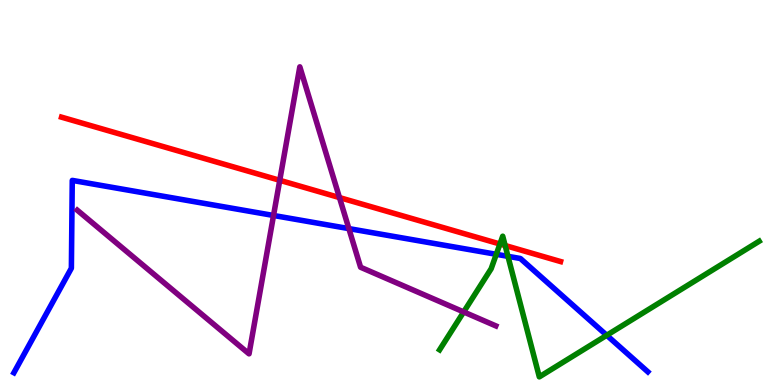[{'lines': ['blue', 'red'], 'intersections': []}, {'lines': ['green', 'red'], 'intersections': [{'x': 6.45, 'y': 3.66}, {'x': 6.52, 'y': 3.62}]}, {'lines': ['purple', 'red'], 'intersections': [{'x': 3.61, 'y': 5.32}, {'x': 4.38, 'y': 4.87}]}, {'lines': ['blue', 'green'], 'intersections': [{'x': 6.4, 'y': 3.39}, {'x': 6.55, 'y': 3.34}, {'x': 7.83, 'y': 1.29}]}, {'lines': ['blue', 'purple'], 'intersections': [{'x': 3.53, 'y': 4.4}, {'x': 4.5, 'y': 4.06}]}, {'lines': ['green', 'purple'], 'intersections': [{'x': 5.98, 'y': 1.9}]}]